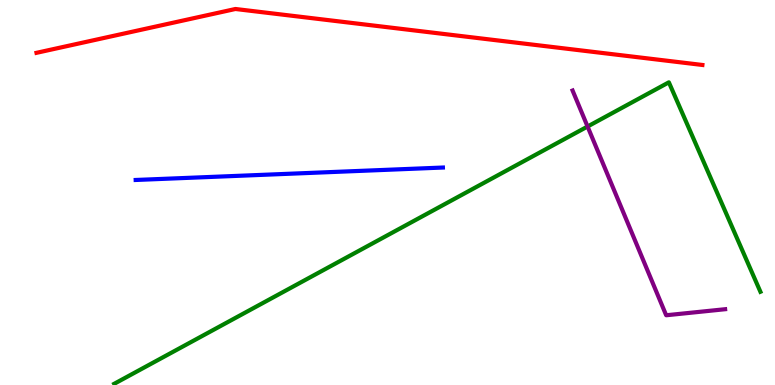[{'lines': ['blue', 'red'], 'intersections': []}, {'lines': ['green', 'red'], 'intersections': []}, {'lines': ['purple', 'red'], 'intersections': []}, {'lines': ['blue', 'green'], 'intersections': []}, {'lines': ['blue', 'purple'], 'intersections': []}, {'lines': ['green', 'purple'], 'intersections': [{'x': 7.58, 'y': 6.71}]}]